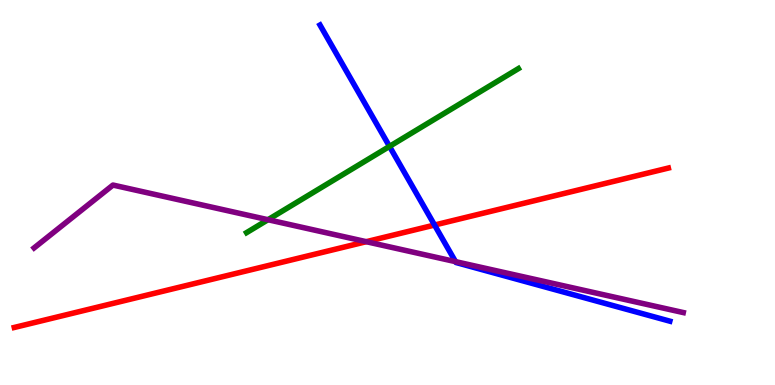[{'lines': ['blue', 'red'], 'intersections': [{'x': 5.61, 'y': 4.15}]}, {'lines': ['green', 'red'], 'intersections': []}, {'lines': ['purple', 'red'], 'intersections': [{'x': 4.73, 'y': 3.72}]}, {'lines': ['blue', 'green'], 'intersections': [{'x': 5.03, 'y': 6.2}]}, {'lines': ['blue', 'purple'], 'intersections': [{'x': 5.88, 'y': 3.2}]}, {'lines': ['green', 'purple'], 'intersections': [{'x': 3.46, 'y': 4.29}]}]